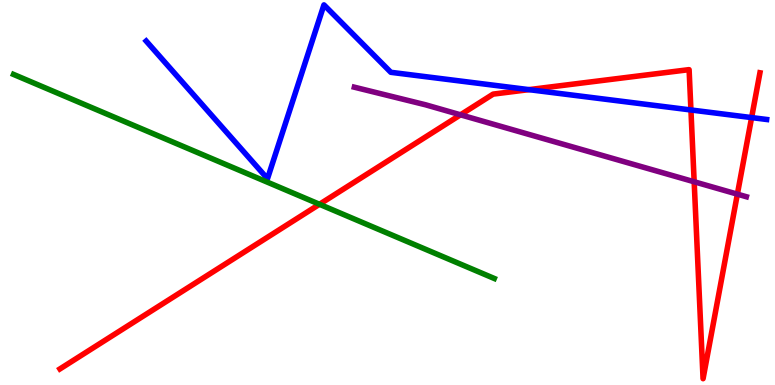[{'lines': ['blue', 'red'], 'intersections': [{'x': 6.82, 'y': 7.67}, {'x': 8.92, 'y': 7.14}, {'x': 9.7, 'y': 6.95}]}, {'lines': ['green', 'red'], 'intersections': [{'x': 4.12, 'y': 4.69}]}, {'lines': ['purple', 'red'], 'intersections': [{'x': 5.94, 'y': 7.02}, {'x': 8.96, 'y': 5.28}, {'x': 9.51, 'y': 4.96}]}, {'lines': ['blue', 'green'], 'intersections': []}, {'lines': ['blue', 'purple'], 'intersections': []}, {'lines': ['green', 'purple'], 'intersections': []}]